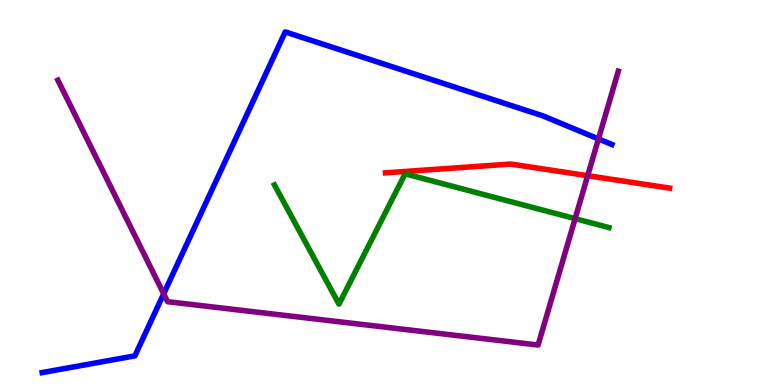[{'lines': ['blue', 'red'], 'intersections': []}, {'lines': ['green', 'red'], 'intersections': []}, {'lines': ['purple', 'red'], 'intersections': [{'x': 7.58, 'y': 5.44}]}, {'lines': ['blue', 'green'], 'intersections': []}, {'lines': ['blue', 'purple'], 'intersections': [{'x': 2.11, 'y': 2.37}, {'x': 7.72, 'y': 6.39}]}, {'lines': ['green', 'purple'], 'intersections': [{'x': 7.42, 'y': 4.32}]}]